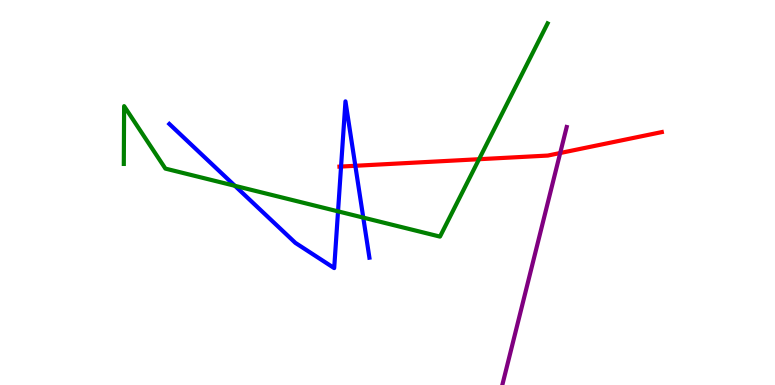[{'lines': ['blue', 'red'], 'intersections': [{'x': 4.4, 'y': 5.67}, {'x': 4.58, 'y': 5.69}]}, {'lines': ['green', 'red'], 'intersections': [{'x': 6.18, 'y': 5.86}]}, {'lines': ['purple', 'red'], 'intersections': [{'x': 7.23, 'y': 6.03}]}, {'lines': ['blue', 'green'], 'intersections': [{'x': 3.03, 'y': 5.17}, {'x': 4.36, 'y': 4.51}, {'x': 4.69, 'y': 4.35}]}, {'lines': ['blue', 'purple'], 'intersections': []}, {'lines': ['green', 'purple'], 'intersections': []}]